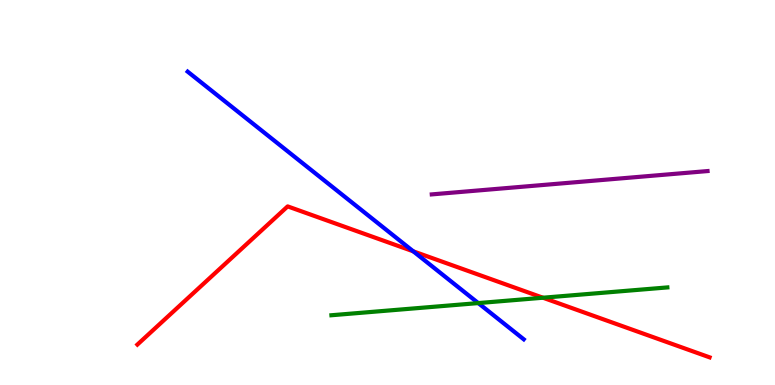[{'lines': ['blue', 'red'], 'intersections': [{'x': 5.33, 'y': 3.47}]}, {'lines': ['green', 'red'], 'intersections': [{'x': 7.01, 'y': 2.27}]}, {'lines': ['purple', 'red'], 'intersections': []}, {'lines': ['blue', 'green'], 'intersections': [{'x': 6.17, 'y': 2.13}]}, {'lines': ['blue', 'purple'], 'intersections': []}, {'lines': ['green', 'purple'], 'intersections': []}]